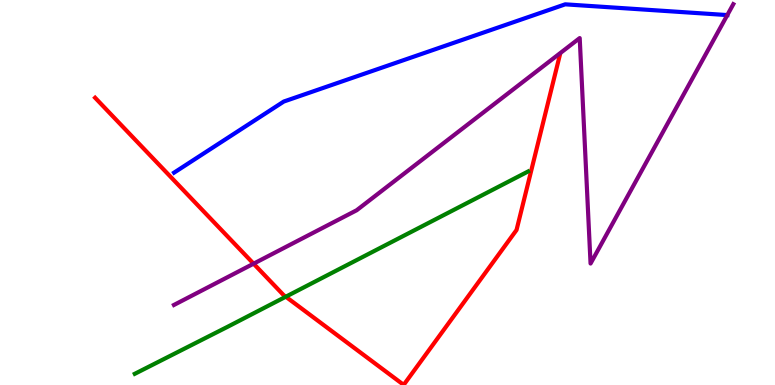[{'lines': ['blue', 'red'], 'intersections': []}, {'lines': ['green', 'red'], 'intersections': [{'x': 3.69, 'y': 2.29}]}, {'lines': ['purple', 'red'], 'intersections': [{'x': 3.27, 'y': 3.15}]}, {'lines': ['blue', 'green'], 'intersections': []}, {'lines': ['blue', 'purple'], 'intersections': [{'x': 9.38, 'y': 9.61}]}, {'lines': ['green', 'purple'], 'intersections': []}]